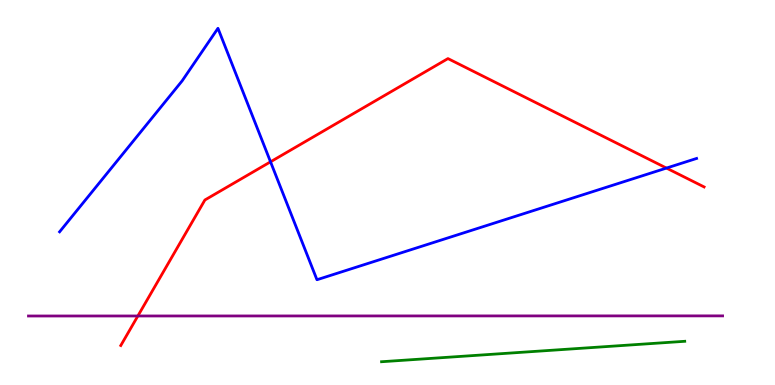[{'lines': ['blue', 'red'], 'intersections': [{'x': 3.49, 'y': 5.8}, {'x': 8.6, 'y': 5.63}]}, {'lines': ['green', 'red'], 'intersections': []}, {'lines': ['purple', 'red'], 'intersections': [{'x': 1.78, 'y': 1.79}]}, {'lines': ['blue', 'green'], 'intersections': []}, {'lines': ['blue', 'purple'], 'intersections': []}, {'lines': ['green', 'purple'], 'intersections': []}]